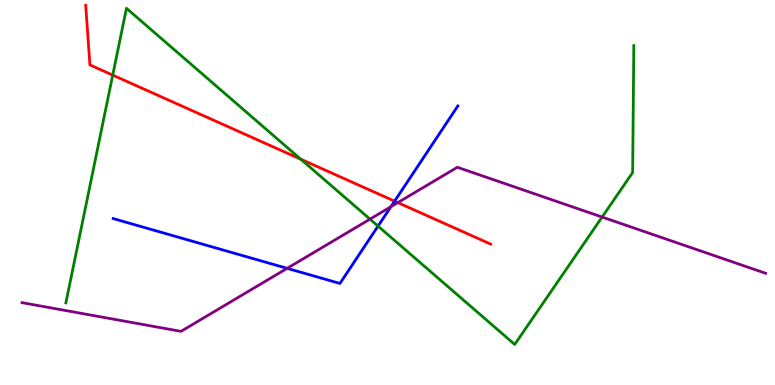[{'lines': ['blue', 'red'], 'intersections': [{'x': 5.09, 'y': 4.77}]}, {'lines': ['green', 'red'], 'intersections': [{'x': 1.45, 'y': 8.05}, {'x': 3.88, 'y': 5.87}]}, {'lines': ['purple', 'red'], 'intersections': [{'x': 5.13, 'y': 4.74}]}, {'lines': ['blue', 'green'], 'intersections': [{'x': 4.88, 'y': 4.13}]}, {'lines': ['blue', 'purple'], 'intersections': [{'x': 3.7, 'y': 3.03}, {'x': 5.04, 'y': 4.63}]}, {'lines': ['green', 'purple'], 'intersections': [{'x': 4.77, 'y': 4.31}, {'x': 7.77, 'y': 4.36}]}]